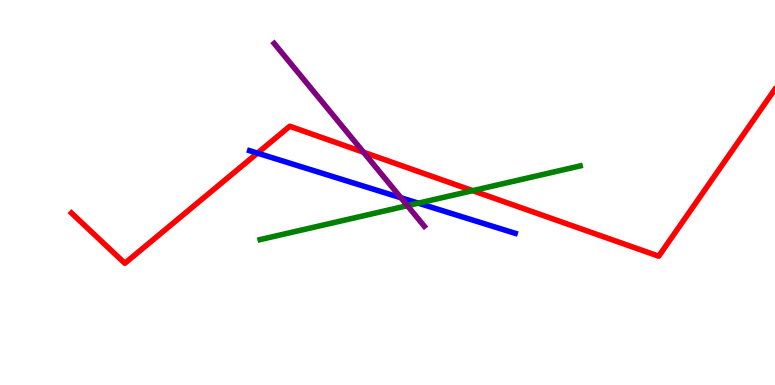[{'lines': ['blue', 'red'], 'intersections': [{'x': 3.32, 'y': 6.02}]}, {'lines': ['green', 'red'], 'intersections': [{'x': 6.1, 'y': 5.05}]}, {'lines': ['purple', 'red'], 'intersections': [{'x': 4.69, 'y': 6.05}]}, {'lines': ['blue', 'green'], 'intersections': [{'x': 5.4, 'y': 4.72}]}, {'lines': ['blue', 'purple'], 'intersections': [{'x': 5.17, 'y': 4.86}]}, {'lines': ['green', 'purple'], 'intersections': [{'x': 5.26, 'y': 4.66}]}]